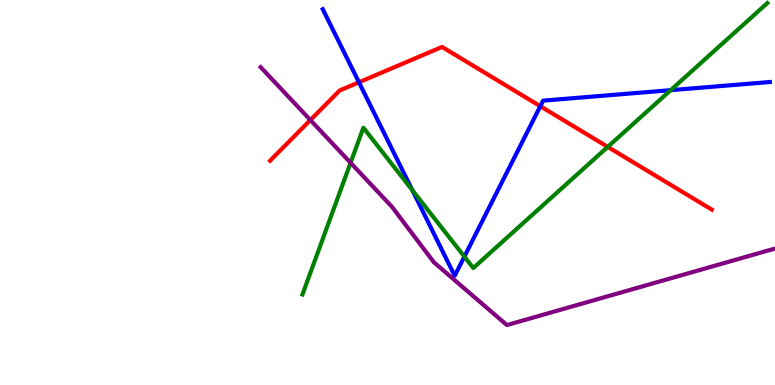[{'lines': ['blue', 'red'], 'intersections': [{'x': 4.63, 'y': 7.86}, {'x': 6.97, 'y': 7.24}]}, {'lines': ['green', 'red'], 'intersections': [{'x': 7.84, 'y': 6.18}]}, {'lines': ['purple', 'red'], 'intersections': [{'x': 4.0, 'y': 6.88}]}, {'lines': ['blue', 'green'], 'intersections': [{'x': 5.32, 'y': 5.06}, {'x': 5.99, 'y': 3.34}, {'x': 8.65, 'y': 7.66}]}, {'lines': ['blue', 'purple'], 'intersections': []}, {'lines': ['green', 'purple'], 'intersections': [{'x': 4.52, 'y': 5.77}]}]